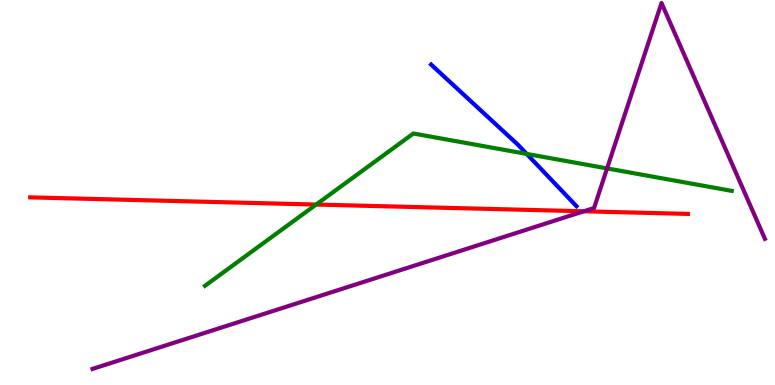[{'lines': ['blue', 'red'], 'intersections': []}, {'lines': ['green', 'red'], 'intersections': [{'x': 4.08, 'y': 4.69}]}, {'lines': ['purple', 'red'], 'intersections': [{'x': 7.53, 'y': 4.51}]}, {'lines': ['blue', 'green'], 'intersections': [{'x': 6.8, 'y': 6.0}]}, {'lines': ['blue', 'purple'], 'intersections': []}, {'lines': ['green', 'purple'], 'intersections': [{'x': 7.83, 'y': 5.63}]}]